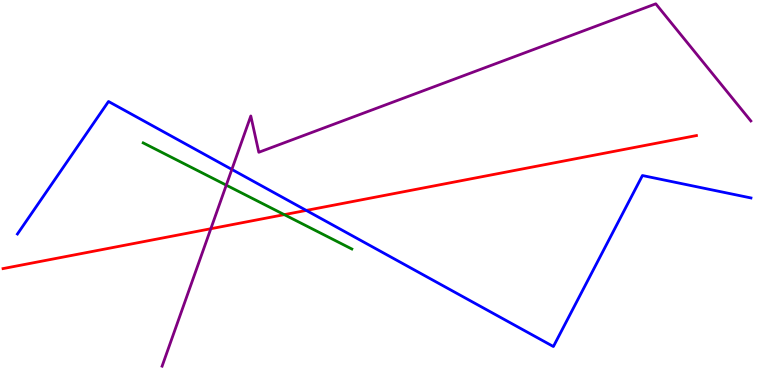[{'lines': ['blue', 'red'], 'intersections': [{'x': 3.95, 'y': 4.53}]}, {'lines': ['green', 'red'], 'intersections': [{'x': 3.67, 'y': 4.43}]}, {'lines': ['purple', 'red'], 'intersections': [{'x': 2.72, 'y': 4.06}]}, {'lines': ['blue', 'green'], 'intersections': []}, {'lines': ['blue', 'purple'], 'intersections': [{'x': 2.99, 'y': 5.6}]}, {'lines': ['green', 'purple'], 'intersections': [{'x': 2.92, 'y': 5.19}]}]